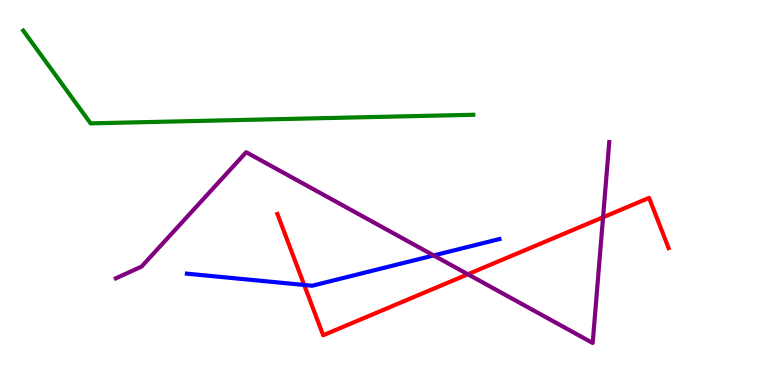[{'lines': ['blue', 'red'], 'intersections': [{'x': 3.93, 'y': 2.6}]}, {'lines': ['green', 'red'], 'intersections': []}, {'lines': ['purple', 'red'], 'intersections': [{'x': 6.04, 'y': 2.88}, {'x': 7.78, 'y': 4.36}]}, {'lines': ['blue', 'green'], 'intersections': []}, {'lines': ['blue', 'purple'], 'intersections': [{'x': 5.6, 'y': 3.37}]}, {'lines': ['green', 'purple'], 'intersections': []}]